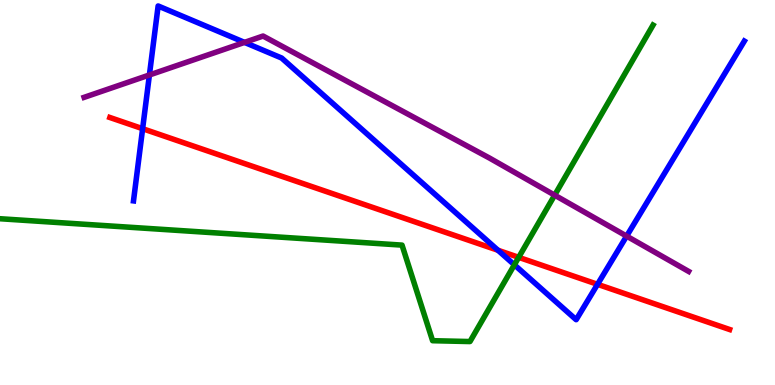[{'lines': ['blue', 'red'], 'intersections': [{'x': 1.84, 'y': 6.66}, {'x': 6.43, 'y': 3.5}, {'x': 7.71, 'y': 2.62}]}, {'lines': ['green', 'red'], 'intersections': [{'x': 6.69, 'y': 3.32}]}, {'lines': ['purple', 'red'], 'intersections': []}, {'lines': ['blue', 'green'], 'intersections': [{'x': 6.64, 'y': 3.12}]}, {'lines': ['blue', 'purple'], 'intersections': [{'x': 1.93, 'y': 8.05}, {'x': 3.16, 'y': 8.9}, {'x': 8.09, 'y': 3.87}]}, {'lines': ['green', 'purple'], 'intersections': [{'x': 7.16, 'y': 4.93}]}]